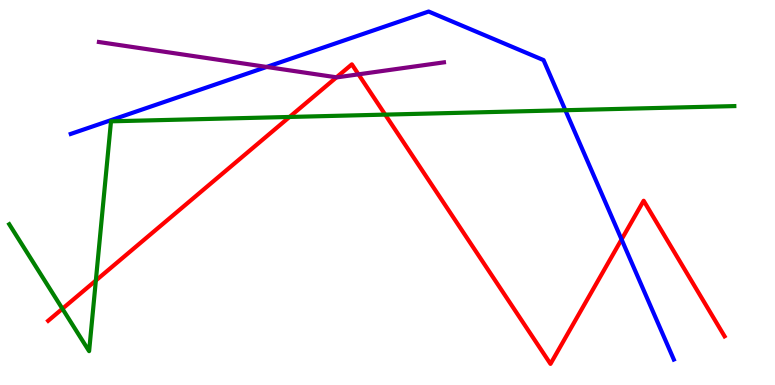[{'lines': ['blue', 'red'], 'intersections': [{'x': 8.02, 'y': 3.78}]}, {'lines': ['green', 'red'], 'intersections': [{'x': 0.805, 'y': 1.98}, {'x': 1.24, 'y': 2.71}, {'x': 3.74, 'y': 6.96}, {'x': 4.97, 'y': 7.02}]}, {'lines': ['purple', 'red'], 'intersections': [{'x': 4.34, 'y': 7.99}, {'x': 4.63, 'y': 8.07}]}, {'lines': ['blue', 'green'], 'intersections': [{'x': 7.29, 'y': 7.14}]}, {'lines': ['blue', 'purple'], 'intersections': [{'x': 3.44, 'y': 8.26}]}, {'lines': ['green', 'purple'], 'intersections': []}]